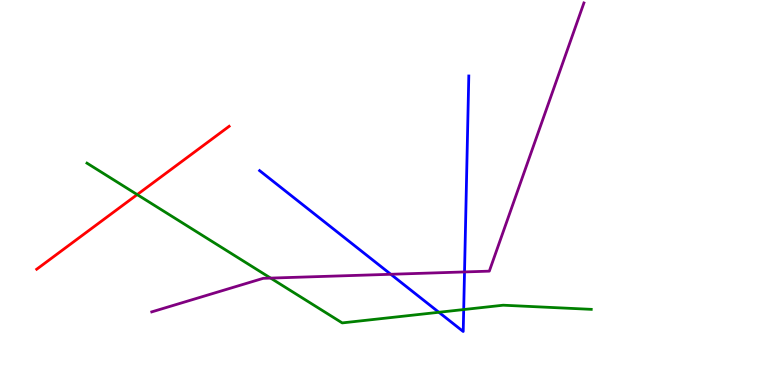[{'lines': ['blue', 'red'], 'intersections': []}, {'lines': ['green', 'red'], 'intersections': [{'x': 1.77, 'y': 4.95}]}, {'lines': ['purple', 'red'], 'intersections': []}, {'lines': ['blue', 'green'], 'intersections': [{'x': 5.66, 'y': 1.89}, {'x': 5.98, 'y': 1.96}]}, {'lines': ['blue', 'purple'], 'intersections': [{'x': 5.04, 'y': 2.88}, {'x': 5.99, 'y': 2.94}]}, {'lines': ['green', 'purple'], 'intersections': [{'x': 3.49, 'y': 2.78}]}]